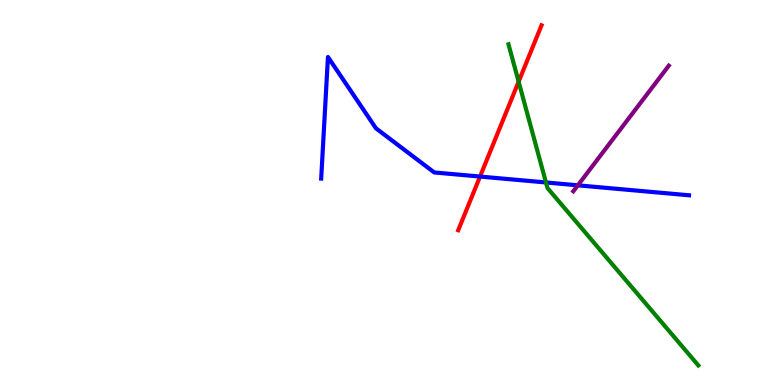[{'lines': ['blue', 'red'], 'intersections': [{'x': 6.19, 'y': 5.41}]}, {'lines': ['green', 'red'], 'intersections': [{'x': 6.69, 'y': 7.88}]}, {'lines': ['purple', 'red'], 'intersections': []}, {'lines': ['blue', 'green'], 'intersections': [{'x': 7.04, 'y': 5.26}]}, {'lines': ['blue', 'purple'], 'intersections': [{'x': 7.46, 'y': 5.19}]}, {'lines': ['green', 'purple'], 'intersections': []}]